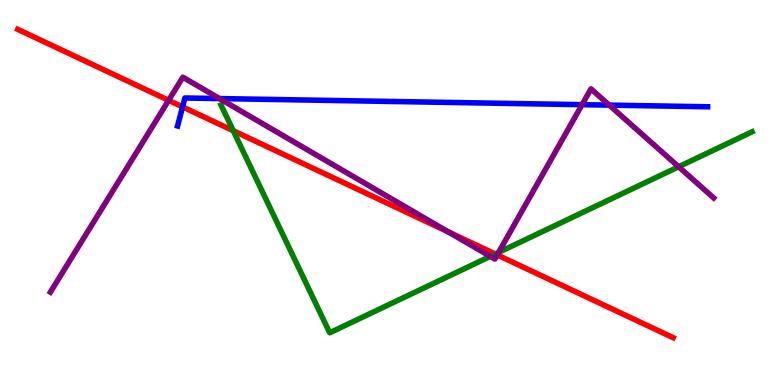[{'lines': ['blue', 'red'], 'intersections': [{'x': 2.36, 'y': 7.22}]}, {'lines': ['green', 'red'], 'intersections': [{'x': 3.01, 'y': 6.6}, {'x': 6.39, 'y': 3.4}]}, {'lines': ['purple', 'red'], 'intersections': [{'x': 2.18, 'y': 7.39}, {'x': 5.78, 'y': 3.98}, {'x': 6.42, 'y': 3.38}]}, {'lines': ['blue', 'green'], 'intersections': []}, {'lines': ['blue', 'purple'], 'intersections': [{'x': 2.83, 'y': 7.44}, {'x': 7.51, 'y': 7.28}, {'x': 7.86, 'y': 7.27}]}, {'lines': ['green', 'purple'], 'intersections': [{'x': 6.33, 'y': 3.34}, {'x': 6.43, 'y': 3.44}, {'x': 8.76, 'y': 5.67}]}]